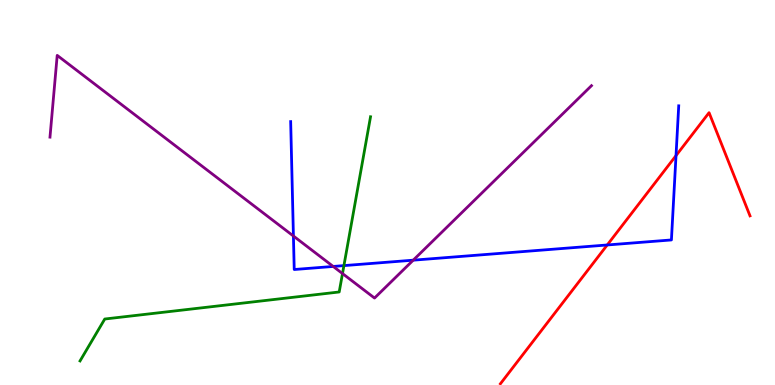[{'lines': ['blue', 'red'], 'intersections': [{'x': 7.84, 'y': 3.64}, {'x': 8.72, 'y': 5.96}]}, {'lines': ['green', 'red'], 'intersections': []}, {'lines': ['purple', 'red'], 'intersections': []}, {'lines': ['blue', 'green'], 'intersections': [{'x': 4.44, 'y': 3.1}]}, {'lines': ['blue', 'purple'], 'intersections': [{'x': 3.79, 'y': 3.87}, {'x': 4.3, 'y': 3.08}, {'x': 5.33, 'y': 3.24}]}, {'lines': ['green', 'purple'], 'intersections': [{'x': 4.42, 'y': 2.89}]}]